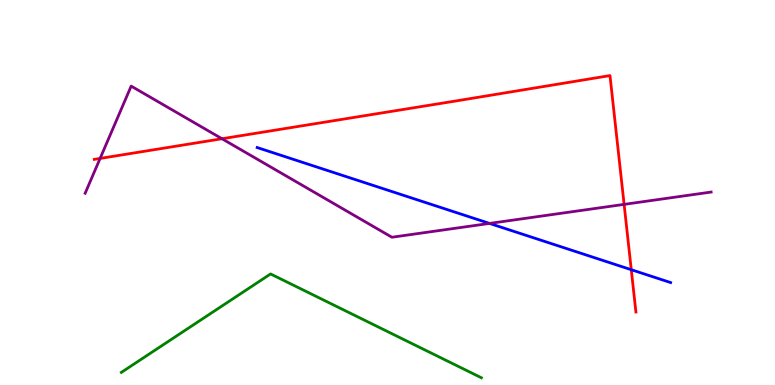[{'lines': ['blue', 'red'], 'intersections': [{'x': 8.15, 'y': 2.99}]}, {'lines': ['green', 'red'], 'intersections': []}, {'lines': ['purple', 'red'], 'intersections': [{'x': 1.29, 'y': 5.88}, {'x': 2.86, 'y': 6.4}, {'x': 8.05, 'y': 4.69}]}, {'lines': ['blue', 'green'], 'intersections': []}, {'lines': ['blue', 'purple'], 'intersections': [{'x': 6.32, 'y': 4.2}]}, {'lines': ['green', 'purple'], 'intersections': []}]